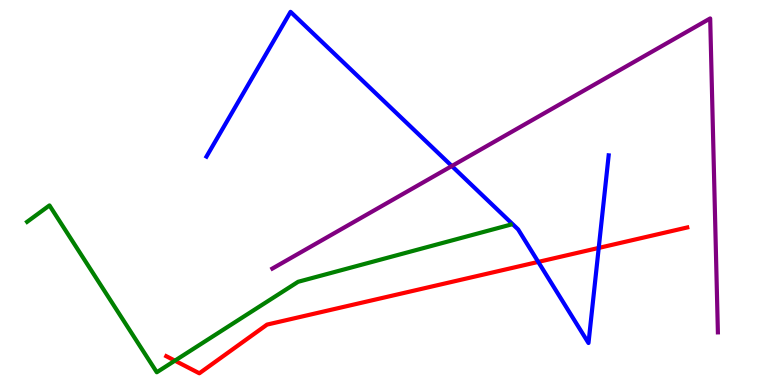[{'lines': ['blue', 'red'], 'intersections': [{'x': 6.95, 'y': 3.2}, {'x': 7.73, 'y': 3.56}]}, {'lines': ['green', 'red'], 'intersections': [{'x': 2.26, 'y': 0.632}]}, {'lines': ['purple', 'red'], 'intersections': []}, {'lines': ['blue', 'green'], 'intersections': []}, {'lines': ['blue', 'purple'], 'intersections': [{'x': 5.83, 'y': 5.69}]}, {'lines': ['green', 'purple'], 'intersections': []}]